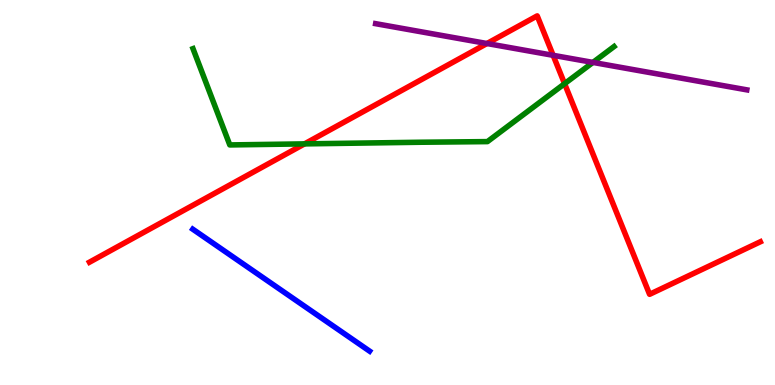[{'lines': ['blue', 'red'], 'intersections': []}, {'lines': ['green', 'red'], 'intersections': [{'x': 3.93, 'y': 6.26}, {'x': 7.28, 'y': 7.83}]}, {'lines': ['purple', 'red'], 'intersections': [{'x': 6.28, 'y': 8.87}, {'x': 7.14, 'y': 8.56}]}, {'lines': ['blue', 'green'], 'intersections': []}, {'lines': ['blue', 'purple'], 'intersections': []}, {'lines': ['green', 'purple'], 'intersections': [{'x': 7.65, 'y': 8.38}]}]